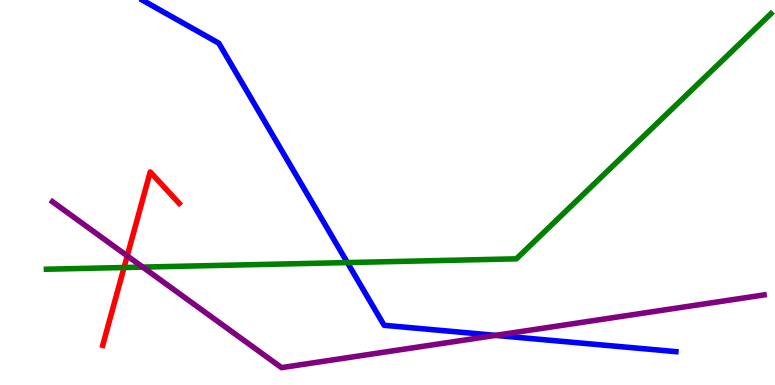[{'lines': ['blue', 'red'], 'intersections': []}, {'lines': ['green', 'red'], 'intersections': [{'x': 1.6, 'y': 3.05}]}, {'lines': ['purple', 'red'], 'intersections': [{'x': 1.64, 'y': 3.35}]}, {'lines': ['blue', 'green'], 'intersections': [{'x': 4.48, 'y': 3.18}]}, {'lines': ['blue', 'purple'], 'intersections': [{'x': 6.4, 'y': 1.29}]}, {'lines': ['green', 'purple'], 'intersections': [{'x': 1.84, 'y': 3.06}]}]